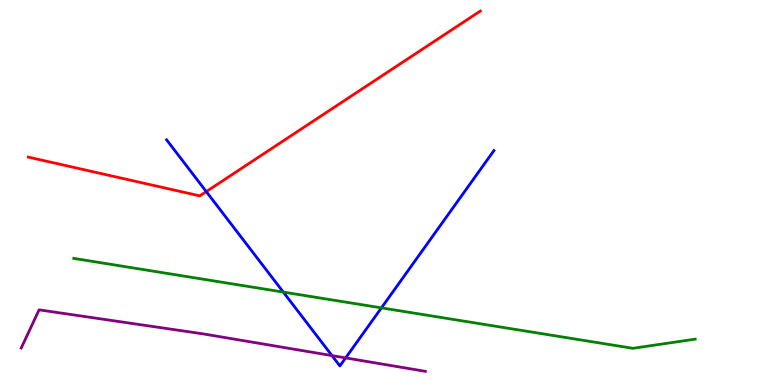[{'lines': ['blue', 'red'], 'intersections': [{'x': 2.66, 'y': 5.02}]}, {'lines': ['green', 'red'], 'intersections': []}, {'lines': ['purple', 'red'], 'intersections': []}, {'lines': ['blue', 'green'], 'intersections': [{'x': 3.66, 'y': 2.41}, {'x': 4.92, 'y': 2.0}]}, {'lines': ['blue', 'purple'], 'intersections': [{'x': 4.28, 'y': 0.764}, {'x': 4.46, 'y': 0.704}]}, {'lines': ['green', 'purple'], 'intersections': []}]